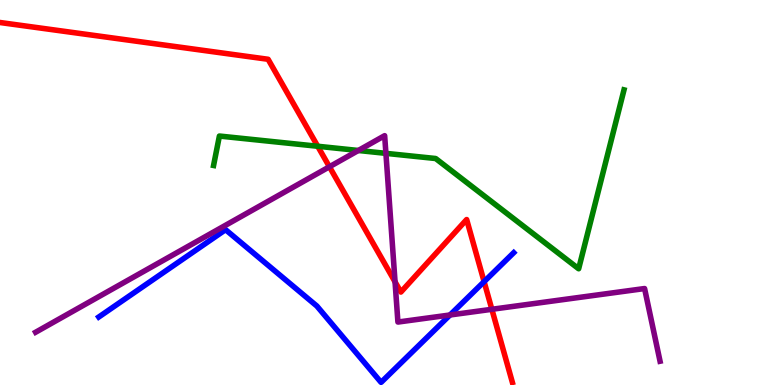[{'lines': ['blue', 'red'], 'intersections': [{'x': 6.25, 'y': 2.68}]}, {'lines': ['green', 'red'], 'intersections': [{'x': 4.1, 'y': 6.2}]}, {'lines': ['purple', 'red'], 'intersections': [{'x': 4.25, 'y': 5.67}, {'x': 5.1, 'y': 2.68}, {'x': 6.35, 'y': 1.97}]}, {'lines': ['blue', 'green'], 'intersections': []}, {'lines': ['blue', 'purple'], 'intersections': [{'x': 5.81, 'y': 1.82}]}, {'lines': ['green', 'purple'], 'intersections': [{'x': 4.62, 'y': 6.09}, {'x': 4.98, 'y': 6.02}]}]